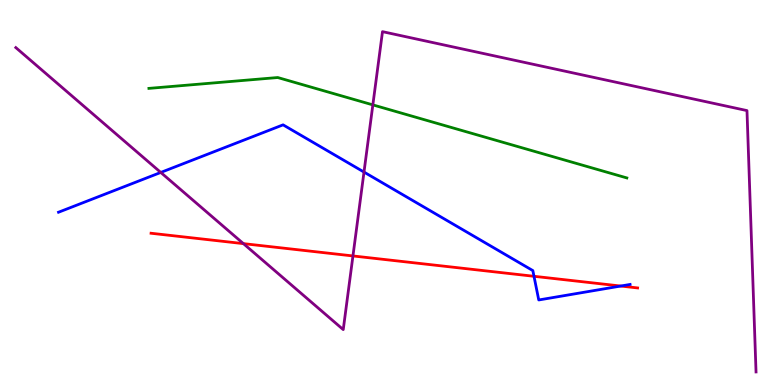[{'lines': ['blue', 'red'], 'intersections': [{'x': 6.89, 'y': 2.82}, {'x': 8.01, 'y': 2.57}]}, {'lines': ['green', 'red'], 'intersections': []}, {'lines': ['purple', 'red'], 'intersections': [{'x': 3.14, 'y': 3.67}, {'x': 4.55, 'y': 3.35}]}, {'lines': ['blue', 'green'], 'intersections': []}, {'lines': ['blue', 'purple'], 'intersections': [{'x': 2.07, 'y': 5.52}, {'x': 4.7, 'y': 5.53}]}, {'lines': ['green', 'purple'], 'intersections': [{'x': 4.81, 'y': 7.28}]}]